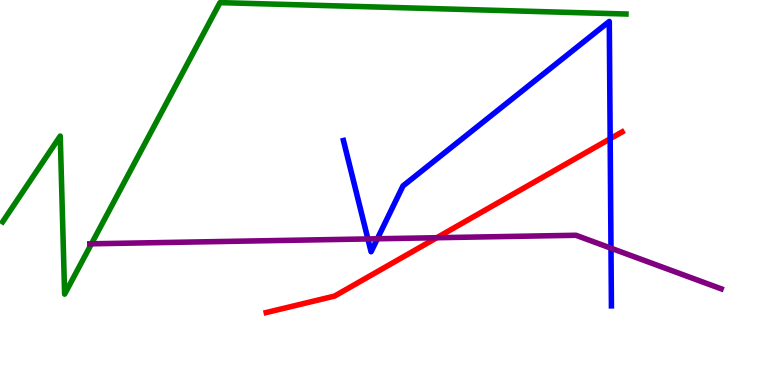[{'lines': ['blue', 'red'], 'intersections': [{'x': 7.87, 'y': 6.4}]}, {'lines': ['green', 'red'], 'intersections': []}, {'lines': ['purple', 'red'], 'intersections': [{'x': 5.64, 'y': 3.83}]}, {'lines': ['blue', 'green'], 'intersections': []}, {'lines': ['blue', 'purple'], 'intersections': [{'x': 4.75, 'y': 3.79}, {'x': 4.87, 'y': 3.8}, {'x': 7.88, 'y': 3.55}]}, {'lines': ['green', 'purple'], 'intersections': [{'x': 1.18, 'y': 3.67}]}]